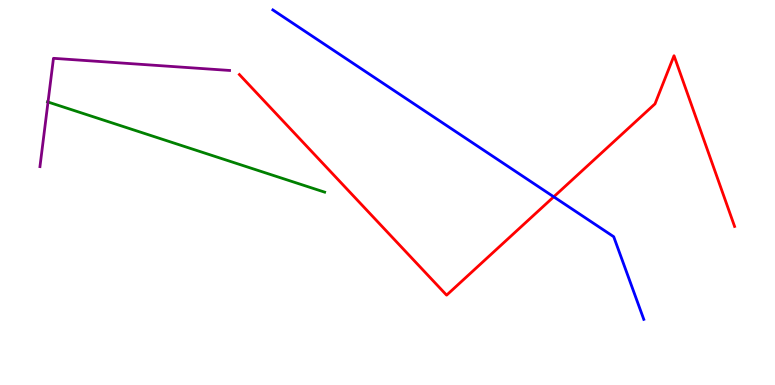[{'lines': ['blue', 'red'], 'intersections': [{'x': 7.14, 'y': 4.89}]}, {'lines': ['green', 'red'], 'intersections': []}, {'lines': ['purple', 'red'], 'intersections': []}, {'lines': ['blue', 'green'], 'intersections': []}, {'lines': ['blue', 'purple'], 'intersections': []}, {'lines': ['green', 'purple'], 'intersections': [{'x': 0.62, 'y': 7.35}]}]